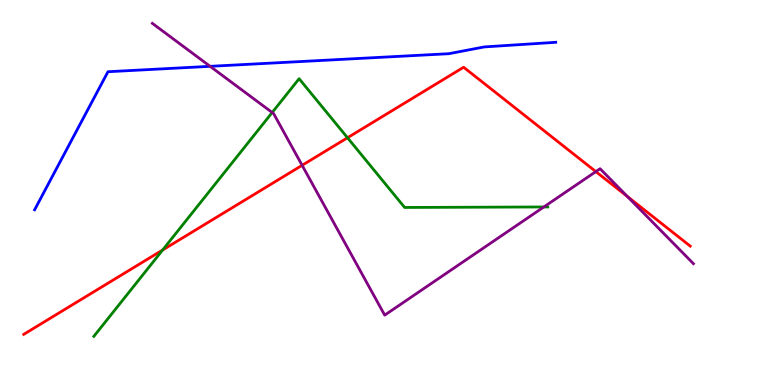[{'lines': ['blue', 'red'], 'intersections': []}, {'lines': ['green', 'red'], 'intersections': [{'x': 2.1, 'y': 3.51}, {'x': 4.48, 'y': 6.42}]}, {'lines': ['purple', 'red'], 'intersections': [{'x': 3.9, 'y': 5.71}, {'x': 7.69, 'y': 5.54}, {'x': 8.1, 'y': 4.9}]}, {'lines': ['blue', 'green'], 'intersections': []}, {'lines': ['blue', 'purple'], 'intersections': [{'x': 2.71, 'y': 8.28}]}, {'lines': ['green', 'purple'], 'intersections': [{'x': 3.51, 'y': 7.08}, {'x': 7.02, 'y': 4.62}]}]